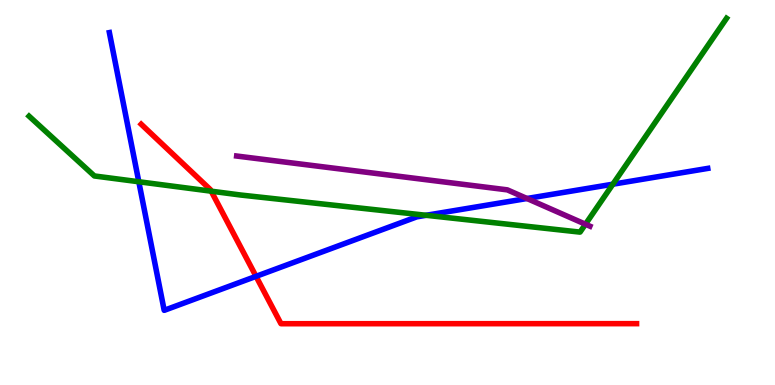[{'lines': ['blue', 'red'], 'intersections': [{'x': 3.3, 'y': 2.82}]}, {'lines': ['green', 'red'], 'intersections': [{'x': 2.73, 'y': 5.03}]}, {'lines': ['purple', 'red'], 'intersections': []}, {'lines': ['blue', 'green'], 'intersections': [{'x': 1.79, 'y': 5.28}, {'x': 5.5, 'y': 4.41}, {'x': 7.91, 'y': 5.22}]}, {'lines': ['blue', 'purple'], 'intersections': [{'x': 6.8, 'y': 4.84}]}, {'lines': ['green', 'purple'], 'intersections': [{'x': 7.55, 'y': 4.18}]}]